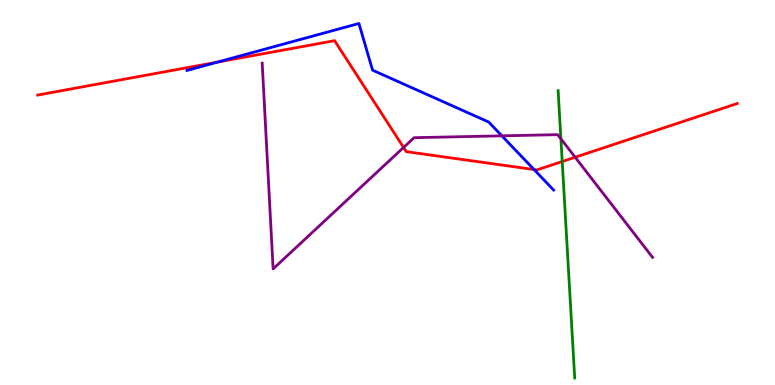[{'lines': ['blue', 'red'], 'intersections': [{'x': 2.8, 'y': 8.39}, {'x': 6.89, 'y': 5.6}]}, {'lines': ['green', 'red'], 'intersections': [{'x': 7.25, 'y': 5.8}]}, {'lines': ['purple', 'red'], 'intersections': [{'x': 5.21, 'y': 6.17}, {'x': 7.42, 'y': 5.92}]}, {'lines': ['blue', 'green'], 'intersections': []}, {'lines': ['blue', 'purple'], 'intersections': [{'x': 6.48, 'y': 6.47}]}, {'lines': ['green', 'purple'], 'intersections': [{'x': 7.24, 'y': 6.39}]}]